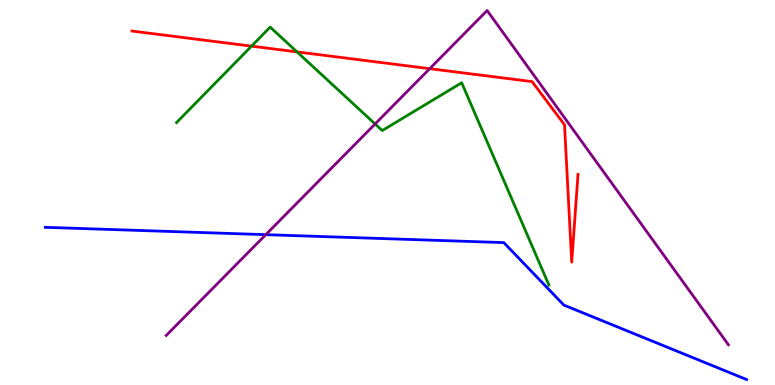[{'lines': ['blue', 'red'], 'intersections': []}, {'lines': ['green', 'red'], 'intersections': [{'x': 3.25, 'y': 8.8}, {'x': 3.83, 'y': 8.65}]}, {'lines': ['purple', 'red'], 'intersections': [{'x': 5.54, 'y': 8.22}]}, {'lines': ['blue', 'green'], 'intersections': []}, {'lines': ['blue', 'purple'], 'intersections': [{'x': 3.43, 'y': 3.9}]}, {'lines': ['green', 'purple'], 'intersections': [{'x': 4.84, 'y': 6.78}]}]